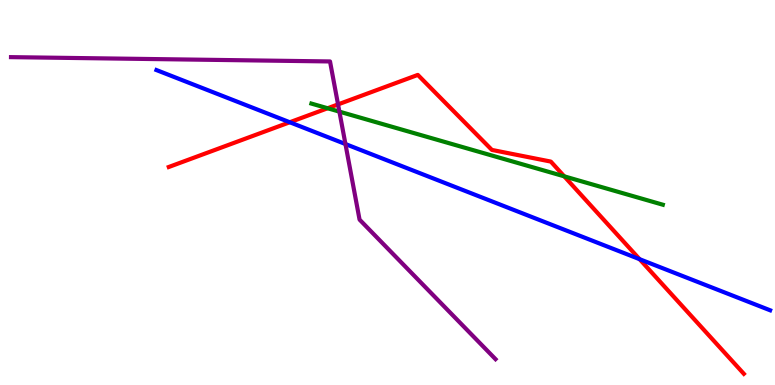[{'lines': ['blue', 'red'], 'intersections': [{'x': 3.74, 'y': 6.82}, {'x': 8.25, 'y': 3.27}]}, {'lines': ['green', 'red'], 'intersections': [{'x': 4.23, 'y': 7.19}, {'x': 7.28, 'y': 5.42}]}, {'lines': ['purple', 'red'], 'intersections': [{'x': 4.36, 'y': 7.29}]}, {'lines': ['blue', 'green'], 'intersections': []}, {'lines': ['blue', 'purple'], 'intersections': [{'x': 4.46, 'y': 6.26}]}, {'lines': ['green', 'purple'], 'intersections': [{'x': 4.38, 'y': 7.1}]}]